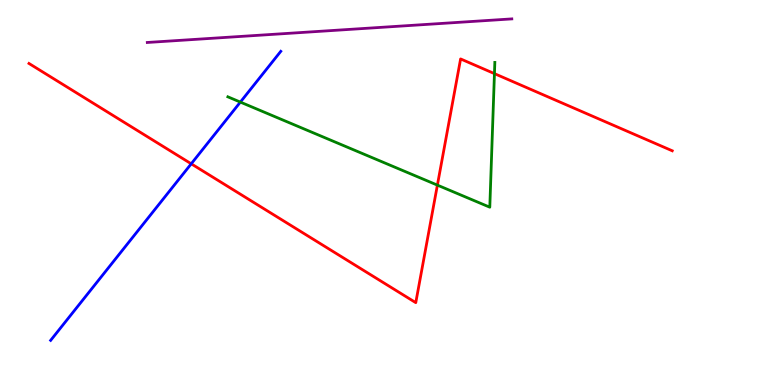[{'lines': ['blue', 'red'], 'intersections': [{'x': 2.47, 'y': 5.75}]}, {'lines': ['green', 'red'], 'intersections': [{'x': 5.64, 'y': 5.19}, {'x': 6.38, 'y': 8.09}]}, {'lines': ['purple', 'red'], 'intersections': []}, {'lines': ['blue', 'green'], 'intersections': [{'x': 3.1, 'y': 7.35}]}, {'lines': ['blue', 'purple'], 'intersections': []}, {'lines': ['green', 'purple'], 'intersections': []}]